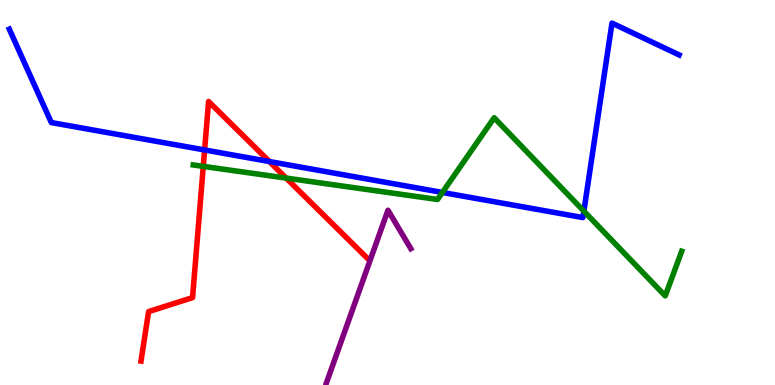[{'lines': ['blue', 'red'], 'intersections': [{'x': 2.64, 'y': 6.11}, {'x': 3.48, 'y': 5.8}]}, {'lines': ['green', 'red'], 'intersections': [{'x': 2.62, 'y': 5.68}, {'x': 3.69, 'y': 5.37}]}, {'lines': ['purple', 'red'], 'intersections': []}, {'lines': ['blue', 'green'], 'intersections': [{'x': 5.71, 'y': 5.0}, {'x': 7.53, 'y': 4.52}]}, {'lines': ['blue', 'purple'], 'intersections': []}, {'lines': ['green', 'purple'], 'intersections': []}]